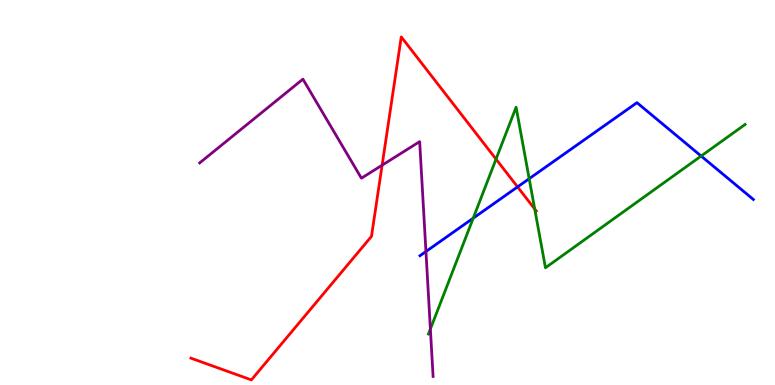[{'lines': ['blue', 'red'], 'intersections': [{'x': 6.68, 'y': 5.15}]}, {'lines': ['green', 'red'], 'intersections': [{'x': 6.4, 'y': 5.87}, {'x': 6.9, 'y': 4.57}]}, {'lines': ['purple', 'red'], 'intersections': [{'x': 4.93, 'y': 5.71}]}, {'lines': ['blue', 'green'], 'intersections': [{'x': 6.11, 'y': 4.33}, {'x': 6.83, 'y': 5.36}, {'x': 9.05, 'y': 5.95}]}, {'lines': ['blue', 'purple'], 'intersections': [{'x': 5.5, 'y': 3.47}]}, {'lines': ['green', 'purple'], 'intersections': [{'x': 5.55, 'y': 1.45}]}]